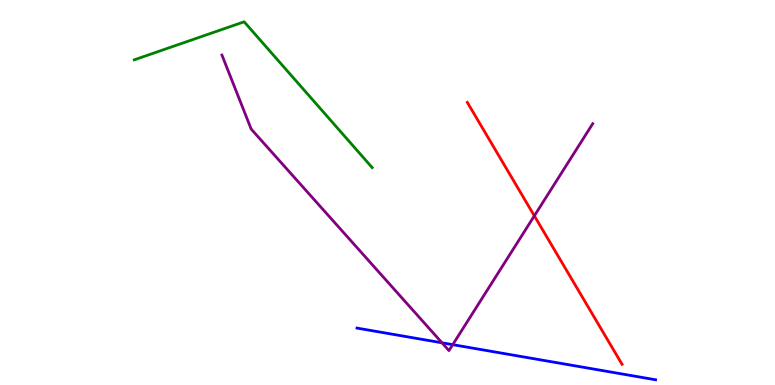[{'lines': ['blue', 'red'], 'intersections': []}, {'lines': ['green', 'red'], 'intersections': []}, {'lines': ['purple', 'red'], 'intersections': [{'x': 6.89, 'y': 4.39}]}, {'lines': ['blue', 'green'], 'intersections': []}, {'lines': ['blue', 'purple'], 'intersections': [{'x': 5.7, 'y': 1.1}, {'x': 5.84, 'y': 1.05}]}, {'lines': ['green', 'purple'], 'intersections': []}]